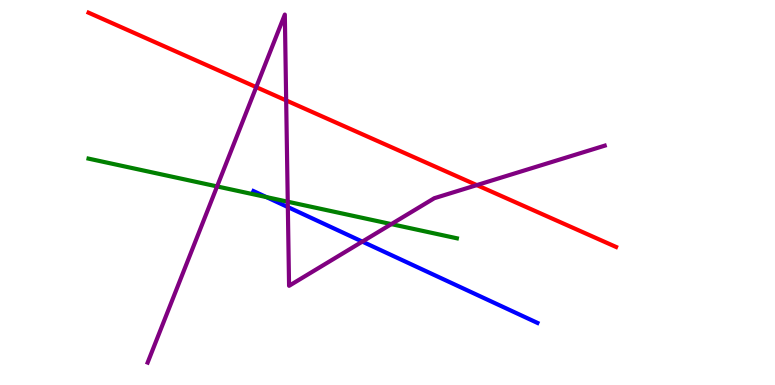[{'lines': ['blue', 'red'], 'intersections': []}, {'lines': ['green', 'red'], 'intersections': []}, {'lines': ['purple', 'red'], 'intersections': [{'x': 3.31, 'y': 7.74}, {'x': 3.69, 'y': 7.39}, {'x': 6.15, 'y': 5.19}]}, {'lines': ['blue', 'green'], 'intersections': [{'x': 3.44, 'y': 4.88}]}, {'lines': ['blue', 'purple'], 'intersections': [{'x': 3.71, 'y': 4.62}, {'x': 4.68, 'y': 3.72}]}, {'lines': ['green', 'purple'], 'intersections': [{'x': 2.8, 'y': 5.16}, {'x': 3.71, 'y': 4.76}, {'x': 5.05, 'y': 4.18}]}]